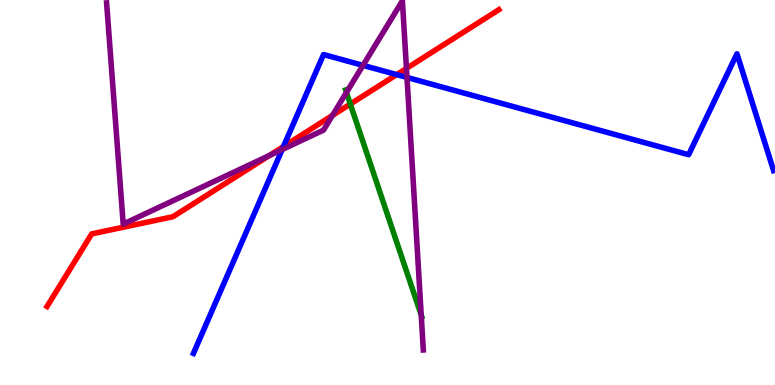[{'lines': ['blue', 'red'], 'intersections': [{'x': 3.66, 'y': 6.19}, {'x': 5.12, 'y': 8.06}]}, {'lines': ['green', 'red'], 'intersections': [{'x': 4.52, 'y': 7.3}]}, {'lines': ['purple', 'red'], 'intersections': [{'x': 3.47, 'y': 5.96}, {'x': 4.29, 'y': 7.0}, {'x': 5.24, 'y': 8.22}]}, {'lines': ['blue', 'green'], 'intersections': []}, {'lines': ['blue', 'purple'], 'intersections': [{'x': 3.64, 'y': 6.12}, {'x': 4.68, 'y': 8.3}, {'x': 5.25, 'y': 7.99}]}, {'lines': ['green', 'purple'], 'intersections': [{'x': 4.47, 'y': 7.6}, {'x': 5.44, 'y': 1.82}]}]